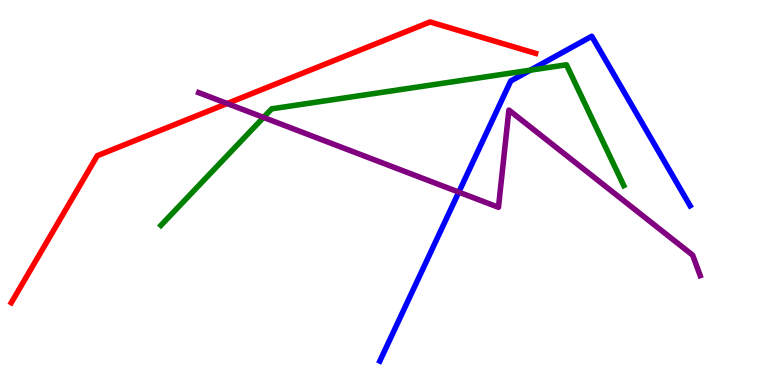[{'lines': ['blue', 'red'], 'intersections': []}, {'lines': ['green', 'red'], 'intersections': []}, {'lines': ['purple', 'red'], 'intersections': [{'x': 2.93, 'y': 7.31}]}, {'lines': ['blue', 'green'], 'intersections': [{'x': 6.84, 'y': 8.18}]}, {'lines': ['blue', 'purple'], 'intersections': [{'x': 5.92, 'y': 5.01}]}, {'lines': ['green', 'purple'], 'intersections': [{'x': 3.4, 'y': 6.95}]}]